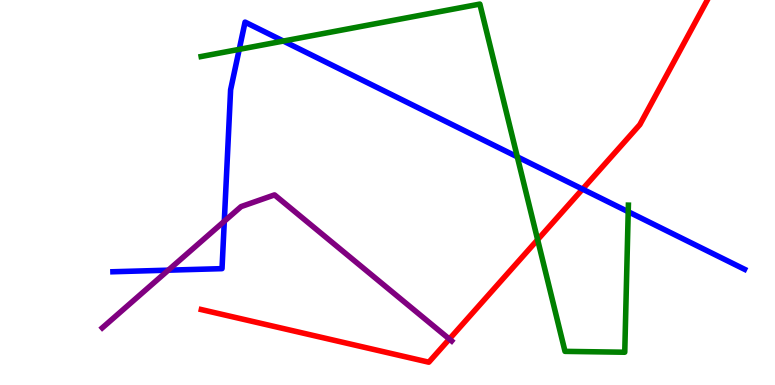[{'lines': ['blue', 'red'], 'intersections': [{'x': 7.52, 'y': 5.09}]}, {'lines': ['green', 'red'], 'intersections': [{'x': 6.94, 'y': 3.77}]}, {'lines': ['purple', 'red'], 'intersections': [{'x': 5.8, 'y': 1.19}]}, {'lines': ['blue', 'green'], 'intersections': [{'x': 3.09, 'y': 8.72}, {'x': 3.66, 'y': 8.93}, {'x': 6.67, 'y': 5.93}, {'x': 8.11, 'y': 4.5}]}, {'lines': ['blue', 'purple'], 'intersections': [{'x': 2.17, 'y': 2.98}, {'x': 2.89, 'y': 4.25}]}, {'lines': ['green', 'purple'], 'intersections': []}]